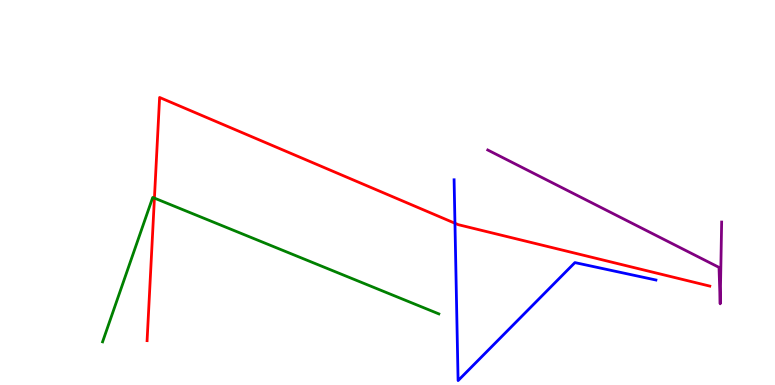[{'lines': ['blue', 'red'], 'intersections': [{'x': 5.87, 'y': 4.2}]}, {'lines': ['green', 'red'], 'intersections': [{'x': 1.99, 'y': 4.85}]}, {'lines': ['purple', 'red'], 'intersections': []}, {'lines': ['blue', 'green'], 'intersections': []}, {'lines': ['blue', 'purple'], 'intersections': []}, {'lines': ['green', 'purple'], 'intersections': []}]